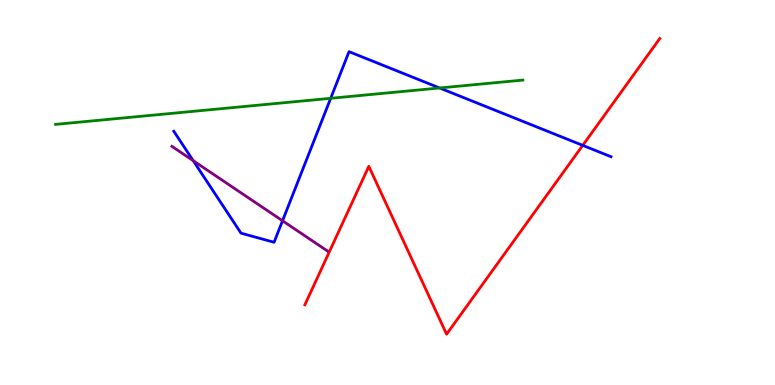[{'lines': ['blue', 'red'], 'intersections': [{'x': 7.52, 'y': 6.22}]}, {'lines': ['green', 'red'], 'intersections': []}, {'lines': ['purple', 'red'], 'intersections': []}, {'lines': ['blue', 'green'], 'intersections': [{'x': 4.27, 'y': 7.45}, {'x': 5.67, 'y': 7.71}]}, {'lines': ['blue', 'purple'], 'intersections': [{'x': 2.49, 'y': 5.83}, {'x': 3.65, 'y': 4.27}]}, {'lines': ['green', 'purple'], 'intersections': []}]